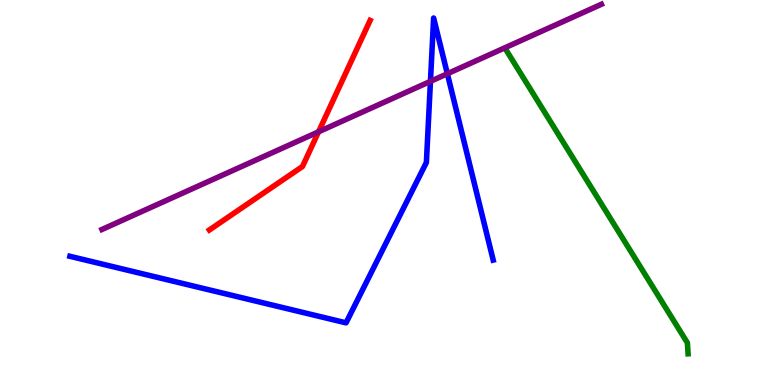[{'lines': ['blue', 'red'], 'intersections': []}, {'lines': ['green', 'red'], 'intersections': []}, {'lines': ['purple', 'red'], 'intersections': [{'x': 4.11, 'y': 6.58}]}, {'lines': ['blue', 'green'], 'intersections': []}, {'lines': ['blue', 'purple'], 'intersections': [{'x': 5.55, 'y': 7.89}, {'x': 5.77, 'y': 8.08}]}, {'lines': ['green', 'purple'], 'intersections': []}]